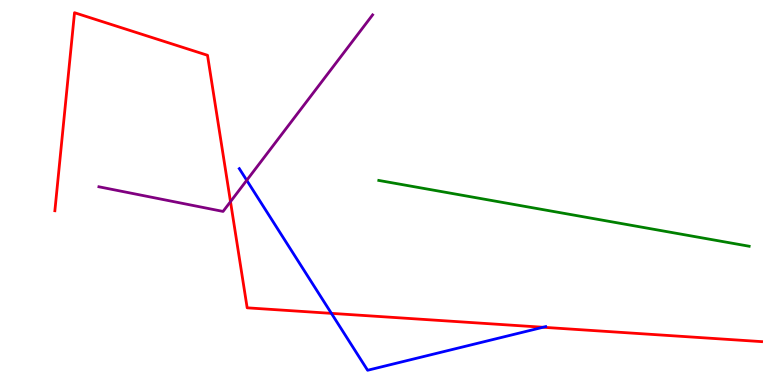[{'lines': ['blue', 'red'], 'intersections': [{'x': 4.28, 'y': 1.86}, {'x': 7.01, 'y': 1.5}]}, {'lines': ['green', 'red'], 'intersections': []}, {'lines': ['purple', 'red'], 'intersections': [{'x': 2.97, 'y': 4.76}]}, {'lines': ['blue', 'green'], 'intersections': []}, {'lines': ['blue', 'purple'], 'intersections': [{'x': 3.18, 'y': 5.32}]}, {'lines': ['green', 'purple'], 'intersections': []}]